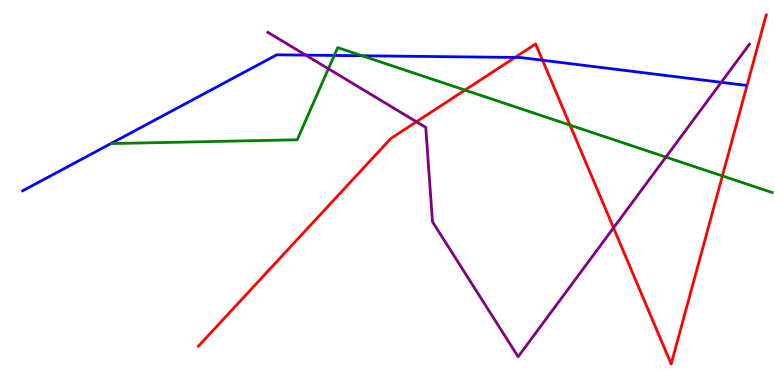[{'lines': ['blue', 'red'], 'intersections': [{'x': 6.65, 'y': 8.51}, {'x': 7.0, 'y': 8.44}]}, {'lines': ['green', 'red'], 'intersections': [{'x': 6.0, 'y': 7.66}, {'x': 7.36, 'y': 6.75}, {'x': 9.32, 'y': 5.43}]}, {'lines': ['purple', 'red'], 'intersections': [{'x': 5.37, 'y': 6.84}, {'x': 7.92, 'y': 4.08}]}, {'lines': ['blue', 'green'], 'intersections': [{'x': 4.31, 'y': 8.56}, {'x': 4.67, 'y': 8.55}]}, {'lines': ['blue', 'purple'], 'intersections': [{'x': 3.95, 'y': 8.57}, {'x': 9.31, 'y': 7.86}]}, {'lines': ['green', 'purple'], 'intersections': [{'x': 4.24, 'y': 8.21}, {'x': 8.59, 'y': 5.92}]}]